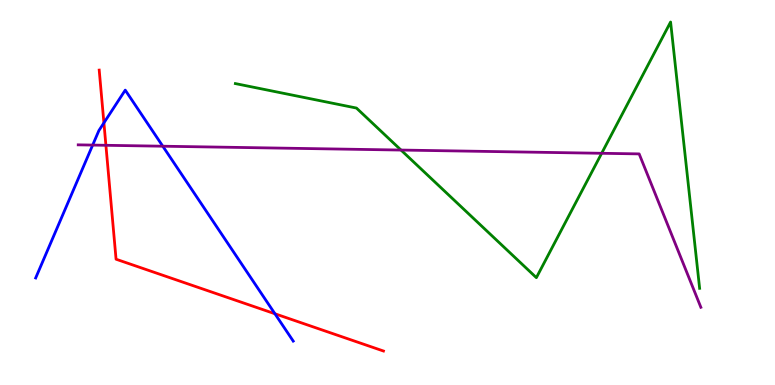[{'lines': ['blue', 'red'], 'intersections': [{'x': 1.34, 'y': 6.81}, {'x': 3.55, 'y': 1.85}]}, {'lines': ['green', 'red'], 'intersections': []}, {'lines': ['purple', 'red'], 'intersections': [{'x': 1.37, 'y': 6.23}]}, {'lines': ['blue', 'green'], 'intersections': []}, {'lines': ['blue', 'purple'], 'intersections': [{'x': 1.2, 'y': 6.23}, {'x': 2.1, 'y': 6.2}]}, {'lines': ['green', 'purple'], 'intersections': [{'x': 5.17, 'y': 6.1}, {'x': 7.76, 'y': 6.02}]}]